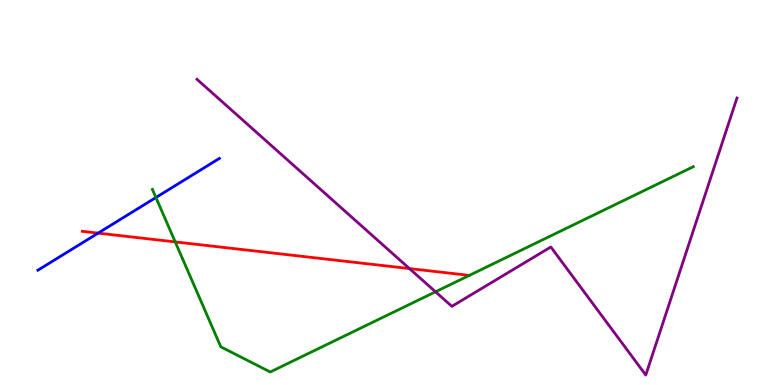[{'lines': ['blue', 'red'], 'intersections': [{'x': 1.27, 'y': 3.94}]}, {'lines': ['green', 'red'], 'intersections': [{'x': 2.26, 'y': 3.72}]}, {'lines': ['purple', 'red'], 'intersections': [{'x': 5.28, 'y': 3.02}]}, {'lines': ['blue', 'green'], 'intersections': [{'x': 2.01, 'y': 4.87}]}, {'lines': ['blue', 'purple'], 'intersections': []}, {'lines': ['green', 'purple'], 'intersections': [{'x': 5.62, 'y': 2.42}]}]